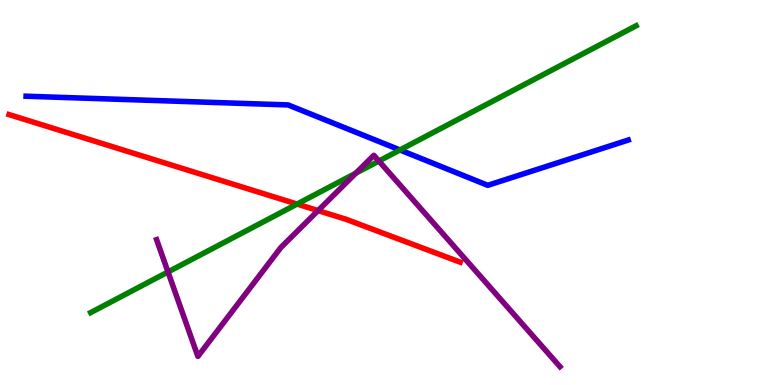[{'lines': ['blue', 'red'], 'intersections': []}, {'lines': ['green', 'red'], 'intersections': [{'x': 3.83, 'y': 4.7}]}, {'lines': ['purple', 'red'], 'intersections': [{'x': 4.1, 'y': 4.53}]}, {'lines': ['blue', 'green'], 'intersections': [{'x': 5.16, 'y': 6.1}]}, {'lines': ['blue', 'purple'], 'intersections': []}, {'lines': ['green', 'purple'], 'intersections': [{'x': 2.17, 'y': 2.94}, {'x': 4.59, 'y': 5.5}, {'x': 4.89, 'y': 5.82}]}]